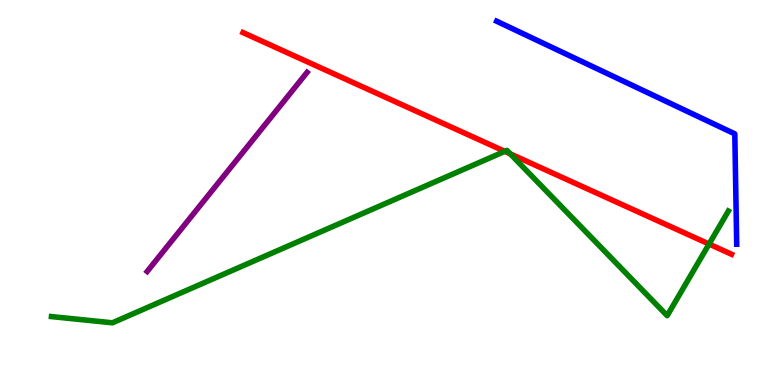[{'lines': ['blue', 'red'], 'intersections': []}, {'lines': ['green', 'red'], 'intersections': [{'x': 6.51, 'y': 6.07}, {'x': 6.58, 'y': 6.0}, {'x': 9.15, 'y': 3.66}]}, {'lines': ['purple', 'red'], 'intersections': []}, {'lines': ['blue', 'green'], 'intersections': []}, {'lines': ['blue', 'purple'], 'intersections': []}, {'lines': ['green', 'purple'], 'intersections': []}]